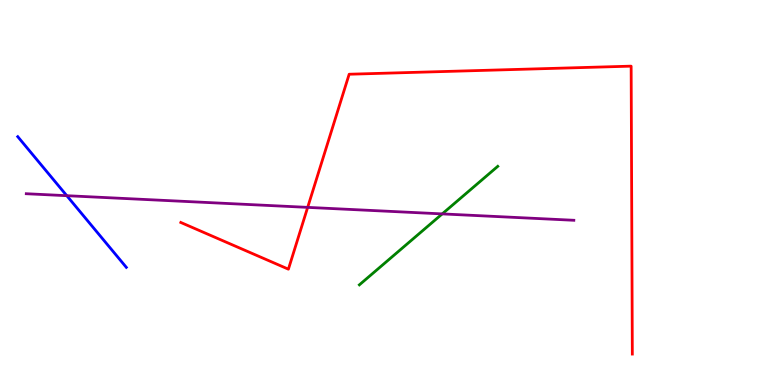[{'lines': ['blue', 'red'], 'intersections': []}, {'lines': ['green', 'red'], 'intersections': []}, {'lines': ['purple', 'red'], 'intersections': [{'x': 3.97, 'y': 4.61}]}, {'lines': ['blue', 'green'], 'intersections': []}, {'lines': ['blue', 'purple'], 'intersections': [{'x': 0.862, 'y': 4.92}]}, {'lines': ['green', 'purple'], 'intersections': [{'x': 5.71, 'y': 4.44}]}]